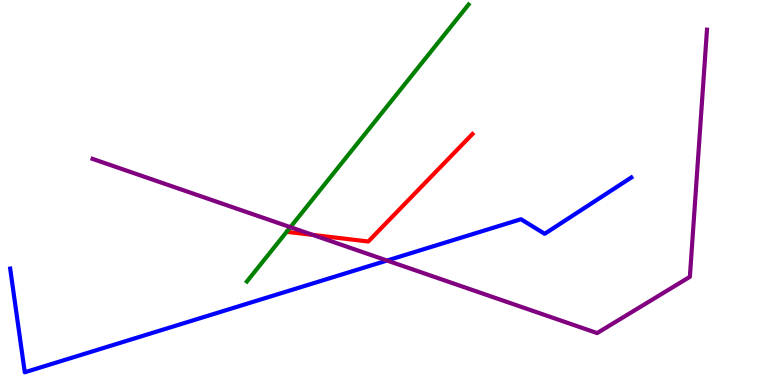[{'lines': ['blue', 'red'], 'intersections': []}, {'lines': ['green', 'red'], 'intersections': []}, {'lines': ['purple', 'red'], 'intersections': [{'x': 4.04, 'y': 3.9}]}, {'lines': ['blue', 'green'], 'intersections': []}, {'lines': ['blue', 'purple'], 'intersections': [{'x': 4.99, 'y': 3.23}]}, {'lines': ['green', 'purple'], 'intersections': [{'x': 3.75, 'y': 4.1}]}]